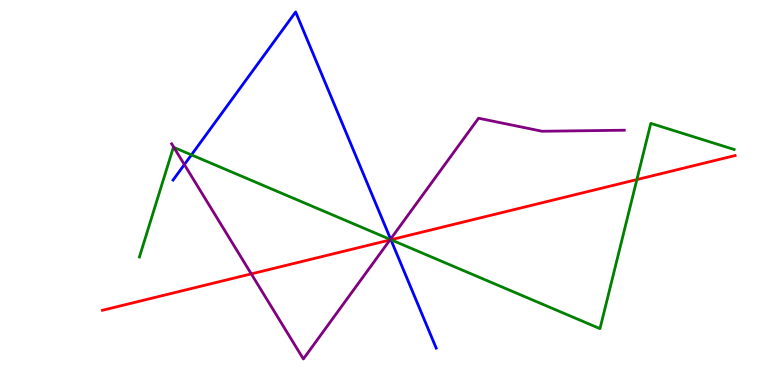[{'lines': ['blue', 'red'], 'intersections': [{'x': 5.04, 'y': 3.77}]}, {'lines': ['green', 'red'], 'intersections': [{'x': 5.04, 'y': 3.77}, {'x': 8.22, 'y': 5.34}]}, {'lines': ['purple', 'red'], 'intersections': [{'x': 3.24, 'y': 2.89}, {'x': 5.03, 'y': 3.77}]}, {'lines': ['blue', 'green'], 'intersections': [{'x': 2.47, 'y': 5.98}, {'x': 5.04, 'y': 3.77}]}, {'lines': ['blue', 'purple'], 'intersections': [{'x': 2.38, 'y': 5.73}, {'x': 5.04, 'y': 3.79}]}, {'lines': ['green', 'purple'], 'intersections': [{'x': 2.24, 'y': 6.17}, {'x': 5.04, 'y': 3.78}]}]